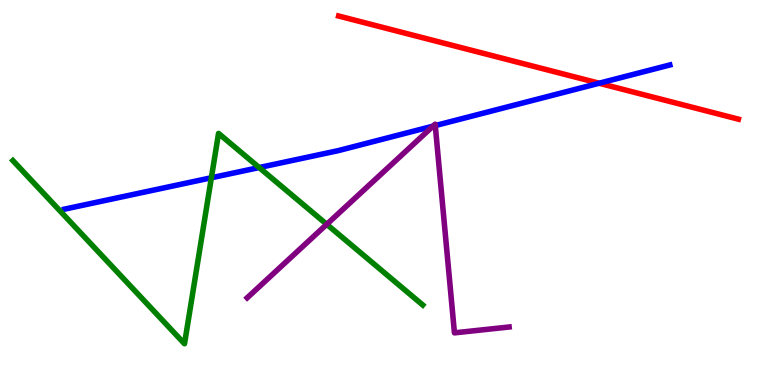[{'lines': ['blue', 'red'], 'intersections': [{'x': 7.73, 'y': 7.84}]}, {'lines': ['green', 'red'], 'intersections': []}, {'lines': ['purple', 'red'], 'intersections': []}, {'lines': ['blue', 'green'], 'intersections': [{'x': 2.73, 'y': 5.38}, {'x': 3.34, 'y': 5.65}]}, {'lines': ['blue', 'purple'], 'intersections': [{'x': 5.59, 'y': 6.72}, {'x': 5.62, 'y': 6.74}]}, {'lines': ['green', 'purple'], 'intersections': [{'x': 4.22, 'y': 4.17}]}]